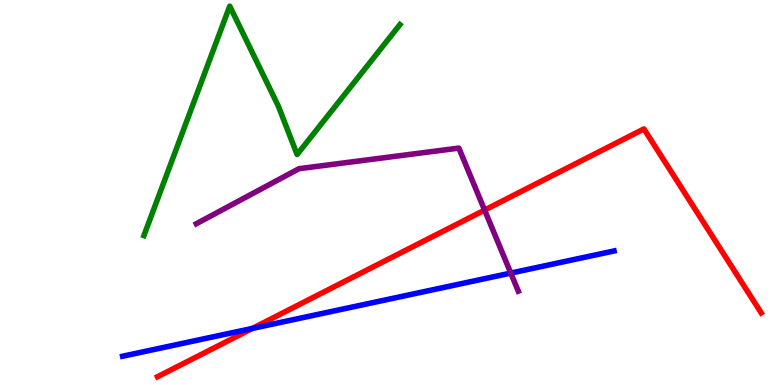[{'lines': ['blue', 'red'], 'intersections': [{'x': 3.26, 'y': 1.47}]}, {'lines': ['green', 'red'], 'intersections': []}, {'lines': ['purple', 'red'], 'intersections': [{'x': 6.25, 'y': 4.54}]}, {'lines': ['blue', 'green'], 'intersections': []}, {'lines': ['blue', 'purple'], 'intersections': [{'x': 6.59, 'y': 2.91}]}, {'lines': ['green', 'purple'], 'intersections': []}]